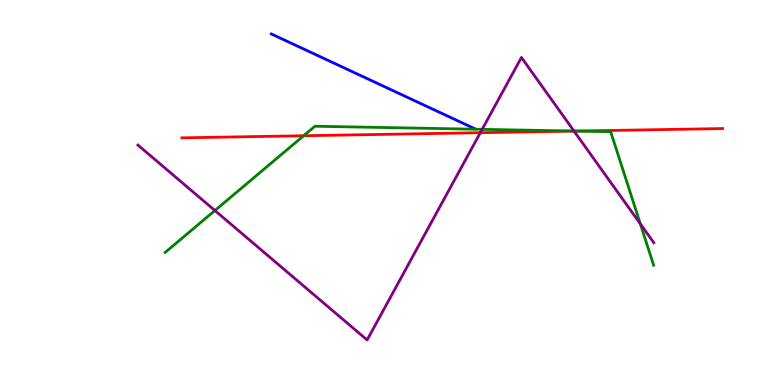[{'lines': ['blue', 'red'], 'intersections': []}, {'lines': ['green', 'red'], 'intersections': [{'x': 3.92, 'y': 6.47}, {'x': 7.43, 'y': 6.6}]}, {'lines': ['purple', 'red'], 'intersections': [{'x': 6.2, 'y': 6.55}, {'x': 7.41, 'y': 6.59}]}, {'lines': ['blue', 'green'], 'intersections': []}, {'lines': ['blue', 'purple'], 'intersections': []}, {'lines': ['green', 'purple'], 'intersections': [{'x': 2.77, 'y': 4.53}, {'x': 6.22, 'y': 6.64}, {'x': 7.41, 'y': 6.6}, {'x': 8.26, 'y': 4.19}]}]